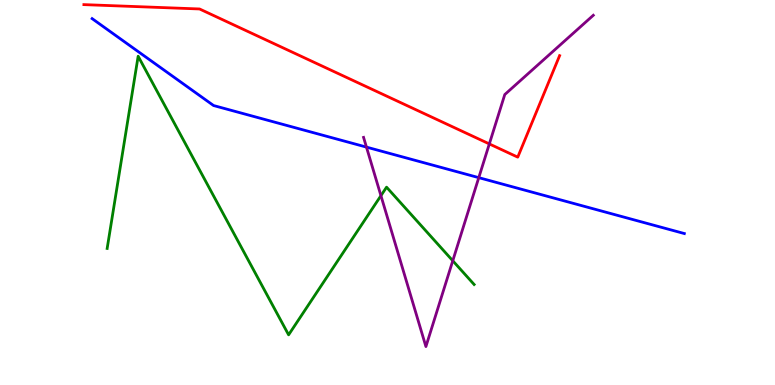[{'lines': ['blue', 'red'], 'intersections': []}, {'lines': ['green', 'red'], 'intersections': []}, {'lines': ['purple', 'red'], 'intersections': [{'x': 6.31, 'y': 6.26}]}, {'lines': ['blue', 'green'], 'intersections': []}, {'lines': ['blue', 'purple'], 'intersections': [{'x': 4.73, 'y': 6.18}, {'x': 6.18, 'y': 5.39}]}, {'lines': ['green', 'purple'], 'intersections': [{'x': 4.92, 'y': 4.92}, {'x': 5.84, 'y': 3.23}]}]